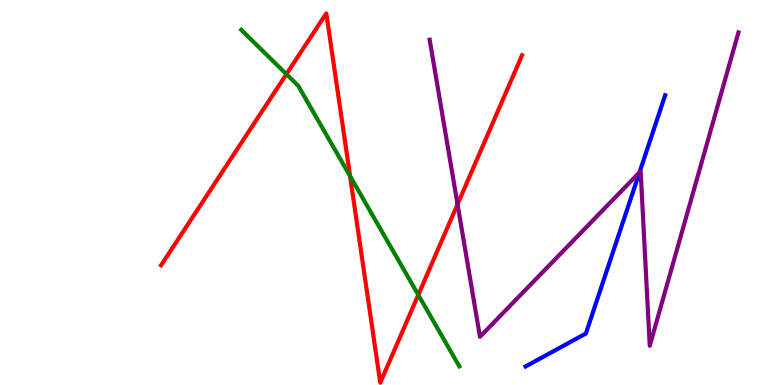[{'lines': ['blue', 'red'], 'intersections': []}, {'lines': ['green', 'red'], 'intersections': [{'x': 3.7, 'y': 8.07}, {'x': 4.52, 'y': 5.43}, {'x': 5.4, 'y': 2.34}]}, {'lines': ['purple', 'red'], 'intersections': [{'x': 5.9, 'y': 4.69}]}, {'lines': ['blue', 'green'], 'intersections': []}, {'lines': ['blue', 'purple'], 'intersections': [{'x': 8.25, 'y': 5.52}]}, {'lines': ['green', 'purple'], 'intersections': []}]